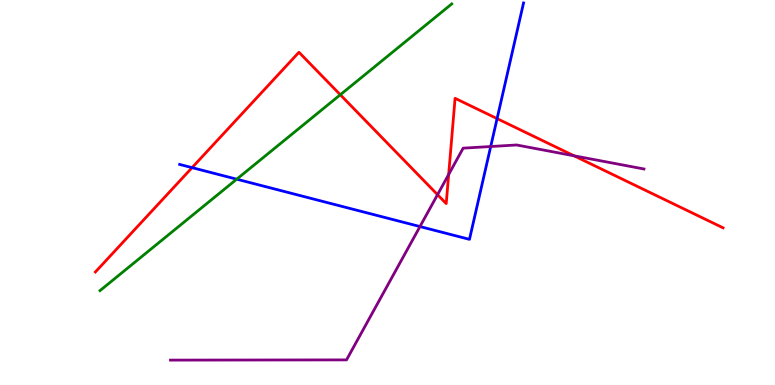[{'lines': ['blue', 'red'], 'intersections': [{'x': 2.48, 'y': 5.65}, {'x': 6.41, 'y': 6.92}]}, {'lines': ['green', 'red'], 'intersections': [{'x': 4.39, 'y': 7.54}]}, {'lines': ['purple', 'red'], 'intersections': [{'x': 5.65, 'y': 4.94}, {'x': 5.79, 'y': 5.47}, {'x': 7.41, 'y': 5.95}]}, {'lines': ['blue', 'green'], 'intersections': [{'x': 3.05, 'y': 5.35}]}, {'lines': ['blue', 'purple'], 'intersections': [{'x': 5.42, 'y': 4.12}, {'x': 6.33, 'y': 6.19}]}, {'lines': ['green', 'purple'], 'intersections': []}]